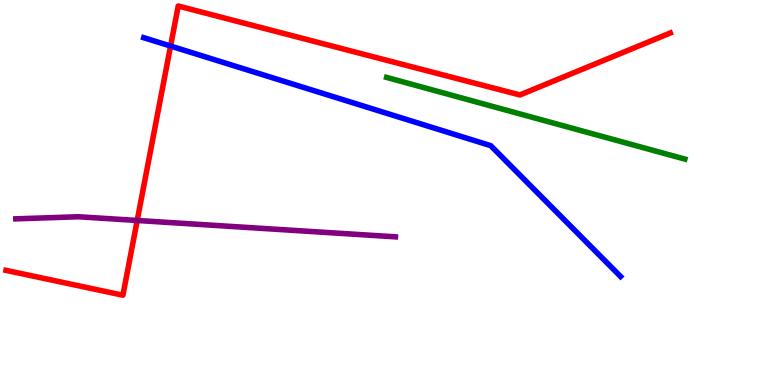[{'lines': ['blue', 'red'], 'intersections': [{'x': 2.2, 'y': 8.8}]}, {'lines': ['green', 'red'], 'intersections': []}, {'lines': ['purple', 'red'], 'intersections': [{'x': 1.77, 'y': 4.27}]}, {'lines': ['blue', 'green'], 'intersections': []}, {'lines': ['blue', 'purple'], 'intersections': []}, {'lines': ['green', 'purple'], 'intersections': []}]